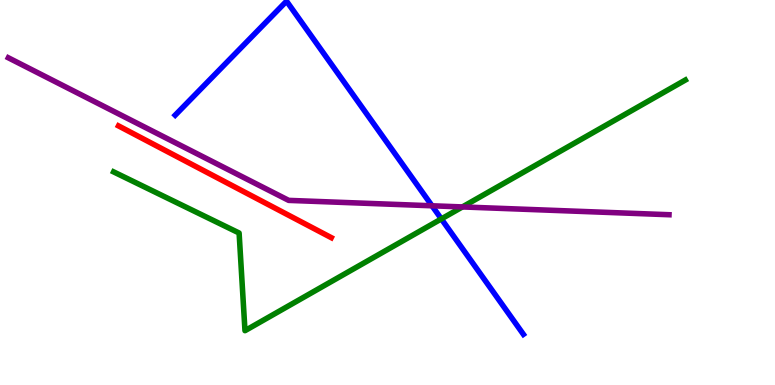[{'lines': ['blue', 'red'], 'intersections': []}, {'lines': ['green', 'red'], 'intersections': []}, {'lines': ['purple', 'red'], 'intersections': []}, {'lines': ['blue', 'green'], 'intersections': [{'x': 5.69, 'y': 4.31}]}, {'lines': ['blue', 'purple'], 'intersections': [{'x': 5.57, 'y': 4.65}]}, {'lines': ['green', 'purple'], 'intersections': [{'x': 5.97, 'y': 4.63}]}]